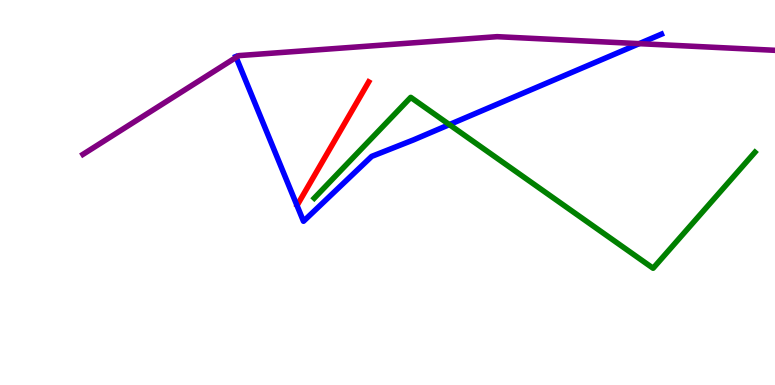[{'lines': ['blue', 'red'], 'intersections': []}, {'lines': ['green', 'red'], 'intersections': []}, {'lines': ['purple', 'red'], 'intersections': []}, {'lines': ['blue', 'green'], 'intersections': [{'x': 5.8, 'y': 6.76}]}, {'lines': ['blue', 'purple'], 'intersections': [{'x': 3.05, 'y': 8.51}, {'x': 8.25, 'y': 8.87}]}, {'lines': ['green', 'purple'], 'intersections': []}]